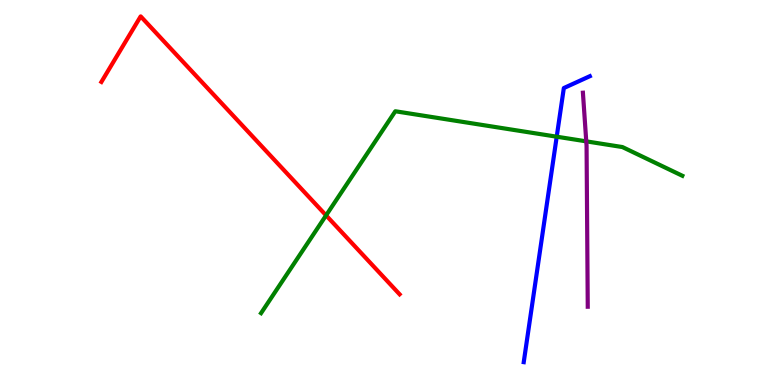[{'lines': ['blue', 'red'], 'intersections': []}, {'lines': ['green', 'red'], 'intersections': [{'x': 4.21, 'y': 4.41}]}, {'lines': ['purple', 'red'], 'intersections': []}, {'lines': ['blue', 'green'], 'intersections': [{'x': 7.18, 'y': 6.45}]}, {'lines': ['blue', 'purple'], 'intersections': []}, {'lines': ['green', 'purple'], 'intersections': [{'x': 7.56, 'y': 6.33}]}]